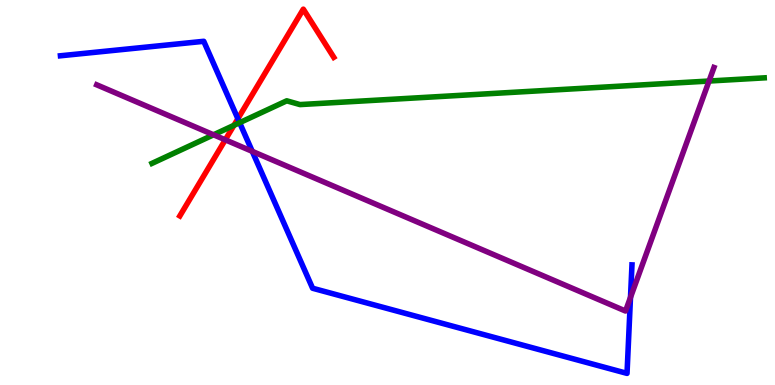[{'lines': ['blue', 'red'], 'intersections': [{'x': 3.07, 'y': 6.92}]}, {'lines': ['green', 'red'], 'intersections': [{'x': 3.02, 'y': 6.74}]}, {'lines': ['purple', 'red'], 'intersections': [{'x': 2.91, 'y': 6.37}]}, {'lines': ['blue', 'green'], 'intersections': [{'x': 3.09, 'y': 6.81}]}, {'lines': ['blue', 'purple'], 'intersections': [{'x': 3.25, 'y': 6.07}, {'x': 8.14, 'y': 2.28}]}, {'lines': ['green', 'purple'], 'intersections': [{'x': 2.76, 'y': 6.5}, {'x': 9.15, 'y': 7.9}]}]